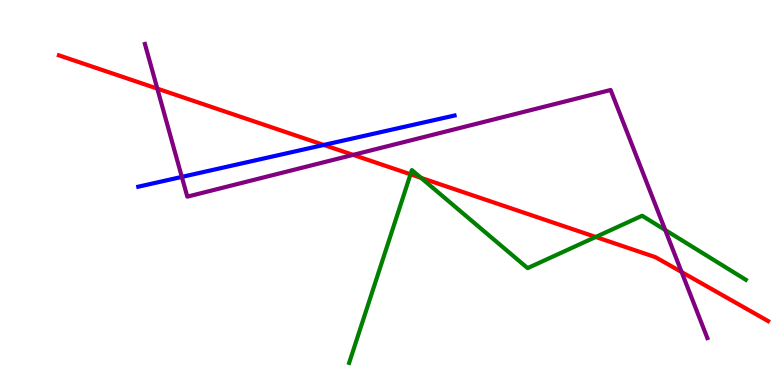[{'lines': ['blue', 'red'], 'intersections': [{'x': 4.18, 'y': 6.24}]}, {'lines': ['green', 'red'], 'intersections': [{'x': 5.3, 'y': 5.47}, {'x': 5.43, 'y': 5.38}, {'x': 7.69, 'y': 3.85}]}, {'lines': ['purple', 'red'], 'intersections': [{'x': 2.03, 'y': 7.7}, {'x': 4.56, 'y': 5.98}, {'x': 8.79, 'y': 2.94}]}, {'lines': ['blue', 'green'], 'intersections': []}, {'lines': ['blue', 'purple'], 'intersections': [{'x': 2.35, 'y': 5.41}]}, {'lines': ['green', 'purple'], 'intersections': [{'x': 8.58, 'y': 4.03}]}]